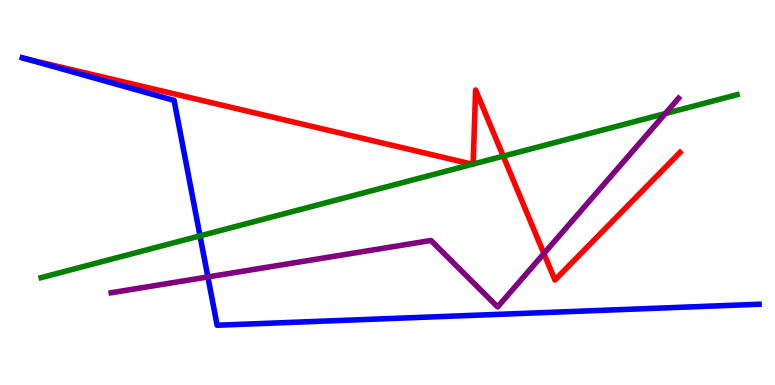[{'lines': ['blue', 'red'], 'intersections': [{'x': 0.363, 'y': 8.46}]}, {'lines': ['green', 'red'], 'intersections': [{'x': 6.1, 'y': 5.73}, {'x': 6.1, 'y': 5.74}, {'x': 6.49, 'y': 5.94}]}, {'lines': ['purple', 'red'], 'intersections': [{'x': 7.02, 'y': 3.41}]}, {'lines': ['blue', 'green'], 'intersections': [{'x': 2.58, 'y': 3.87}]}, {'lines': ['blue', 'purple'], 'intersections': [{'x': 2.68, 'y': 2.81}]}, {'lines': ['green', 'purple'], 'intersections': [{'x': 8.58, 'y': 7.05}]}]